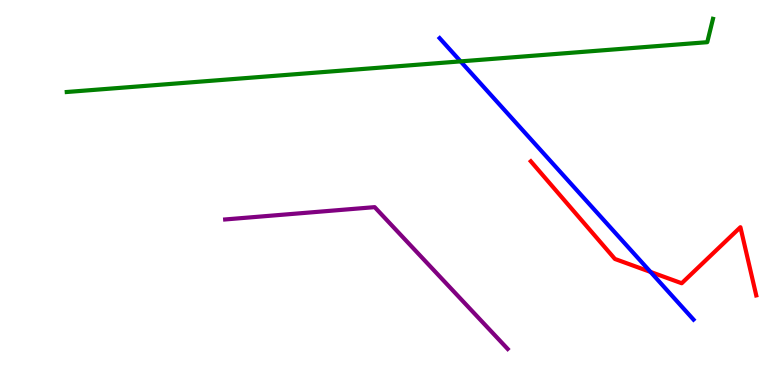[{'lines': ['blue', 'red'], 'intersections': [{'x': 8.39, 'y': 2.94}]}, {'lines': ['green', 'red'], 'intersections': []}, {'lines': ['purple', 'red'], 'intersections': []}, {'lines': ['blue', 'green'], 'intersections': [{'x': 5.94, 'y': 8.41}]}, {'lines': ['blue', 'purple'], 'intersections': []}, {'lines': ['green', 'purple'], 'intersections': []}]